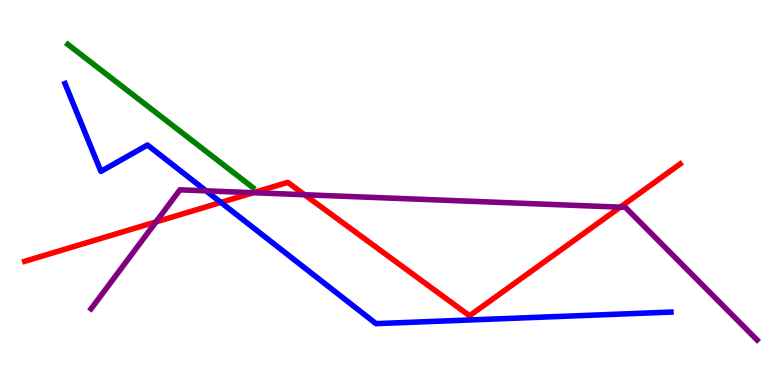[{'lines': ['blue', 'red'], 'intersections': [{'x': 2.85, 'y': 4.74}]}, {'lines': ['green', 'red'], 'intersections': []}, {'lines': ['purple', 'red'], 'intersections': [{'x': 2.01, 'y': 4.24}, {'x': 3.27, 'y': 4.99}, {'x': 3.93, 'y': 4.94}, {'x': 8.0, 'y': 4.62}]}, {'lines': ['blue', 'green'], 'intersections': []}, {'lines': ['blue', 'purple'], 'intersections': [{'x': 2.66, 'y': 5.04}]}, {'lines': ['green', 'purple'], 'intersections': []}]